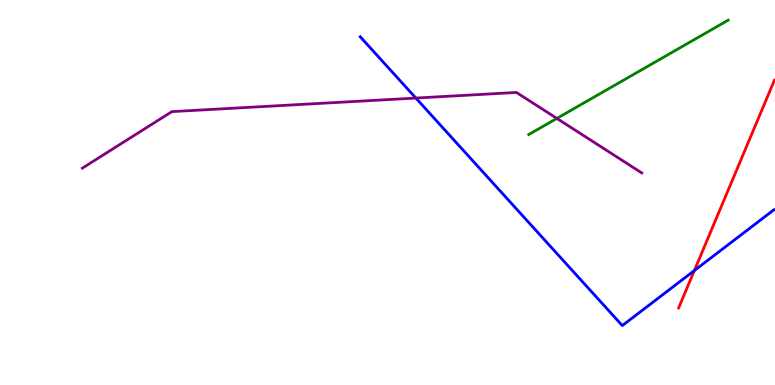[{'lines': ['blue', 'red'], 'intersections': [{'x': 8.96, 'y': 2.97}]}, {'lines': ['green', 'red'], 'intersections': []}, {'lines': ['purple', 'red'], 'intersections': []}, {'lines': ['blue', 'green'], 'intersections': []}, {'lines': ['blue', 'purple'], 'intersections': [{'x': 5.37, 'y': 7.45}]}, {'lines': ['green', 'purple'], 'intersections': [{'x': 7.19, 'y': 6.92}]}]